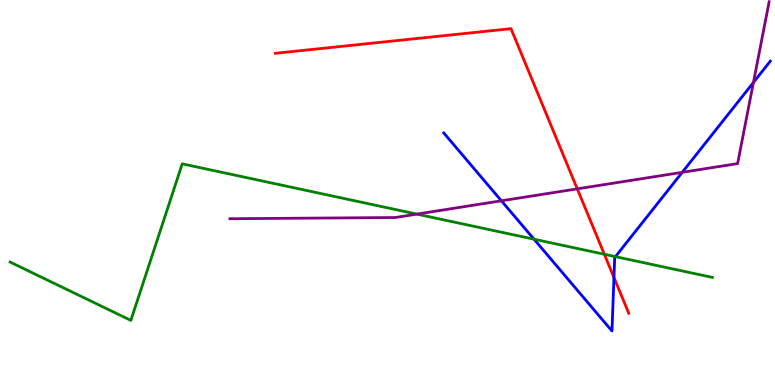[{'lines': ['blue', 'red'], 'intersections': [{'x': 7.92, 'y': 2.79}]}, {'lines': ['green', 'red'], 'intersections': [{'x': 7.8, 'y': 3.4}]}, {'lines': ['purple', 'red'], 'intersections': [{'x': 7.45, 'y': 5.09}]}, {'lines': ['blue', 'green'], 'intersections': [{'x': 6.89, 'y': 3.79}, {'x': 7.94, 'y': 3.33}]}, {'lines': ['blue', 'purple'], 'intersections': [{'x': 6.47, 'y': 4.78}, {'x': 8.8, 'y': 5.52}, {'x': 9.72, 'y': 7.86}]}, {'lines': ['green', 'purple'], 'intersections': [{'x': 5.38, 'y': 4.44}]}]